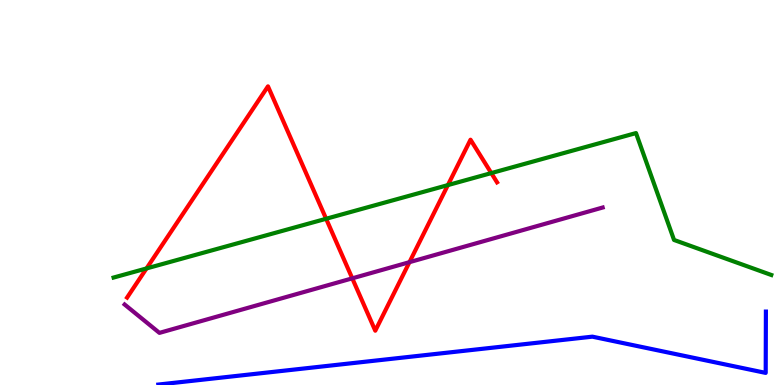[{'lines': ['blue', 'red'], 'intersections': []}, {'lines': ['green', 'red'], 'intersections': [{'x': 1.89, 'y': 3.03}, {'x': 4.21, 'y': 4.32}, {'x': 5.78, 'y': 5.19}, {'x': 6.34, 'y': 5.5}]}, {'lines': ['purple', 'red'], 'intersections': [{'x': 4.55, 'y': 2.77}, {'x': 5.28, 'y': 3.19}]}, {'lines': ['blue', 'green'], 'intersections': []}, {'lines': ['blue', 'purple'], 'intersections': []}, {'lines': ['green', 'purple'], 'intersections': []}]